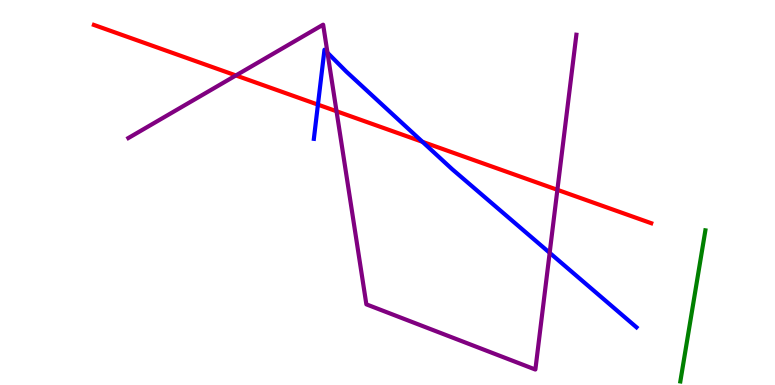[{'lines': ['blue', 'red'], 'intersections': [{'x': 4.1, 'y': 7.28}, {'x': 5.45, 'y': 6.32}]}, {'lines': ['green', 'red'], 'intersections': []}, {'lines': ['purple', 'red'], 'intersections': [{'x': 3.04, 'y': 8.04}, {'x': 4.34, 'y': 7.11}, {'x': 7.19, 'y': 5.07}]}, {'lines': ['blue', 'green'], 'intersections': []}, {'lines': ['blue', 'purple'], 'intersections': [{'x': 4.23, 'y': 8.63}, {'x': 7.09, 'y': 3.43}]}, {'lines': ['green', 'purple'], 'intersections': []}]